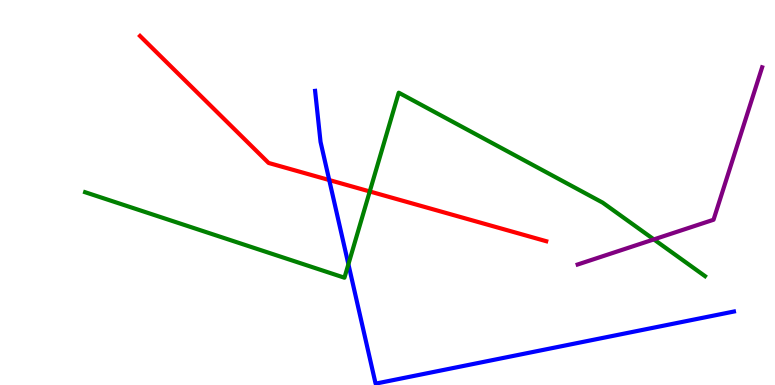[{'lines': ['blue', 'red'], 'intersections': [{'x': 4.25, 'y': 5.32}]}, {'lines': ['green', 'red'], 'intersections': [{'x': 4.77, 'y': 5.03}]}, {'lines': ['purple', 'red'], 'intersections': []}, {'lines': ['blue', 'green'], 'intersections': [{'x': 4.5, 'y': 3.14}]}, {'lines': ['blue', 'purple'], 'intersections': []}, {'lines': ['green', 'purple'], 'intersections': [{'x': 8.44, 'y': 3.78}]}]